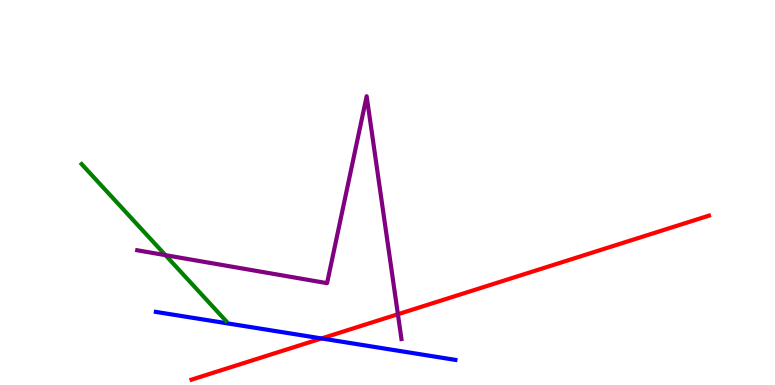[{'lines': ['blue', 'red'], 'intersections': [{'x': 4.15, 'y': 1.21}]}, {'lines': ['green', 'red'], 'intersections': []}, {'lines': ['purple', 'red'], 'intersections': [{'x': 5.13, 'y': 1.84}]}, {'lines': ['blue', 'green'], 'intersections': []}, {'lines': ['blue', 'purple'], 'intersections': []}, {'lines': ['green', 'purple'], 'intersections': [{'x': 2.13, 'y': 3.37}]}]